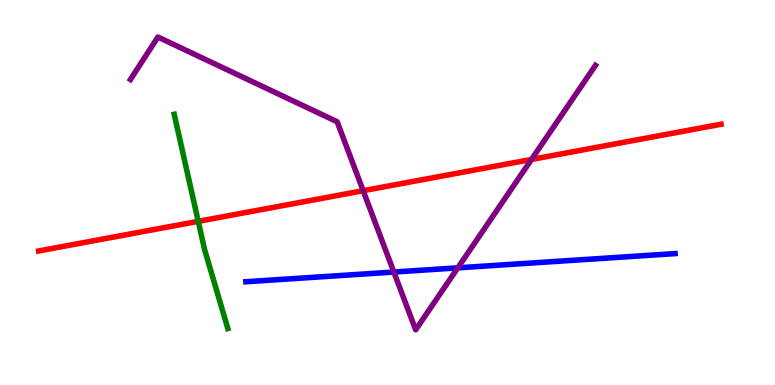[{'lines': ['blue', 'red'], 'intersections': []}, {'lines': ['green', 'red'], 'intersections': [{'x': 2.56, 'y': 4.25}]}, {'lines': ['purple', 'red'], 'intersections': [{'x': 4.69, 'y': 5.05}, {'x': 6.86, 'y': 5.86}]}, {'lines': ['blue', 'green'], 'intersections': []}, {'lines': ['blue', 'purple'], 'intersections': [{'x': 5.08, 'y': 2.93}, {'x': 5.91, 'y': 3.04}]}, {'lines': ['green', 'purple'], 'intersections': []}]